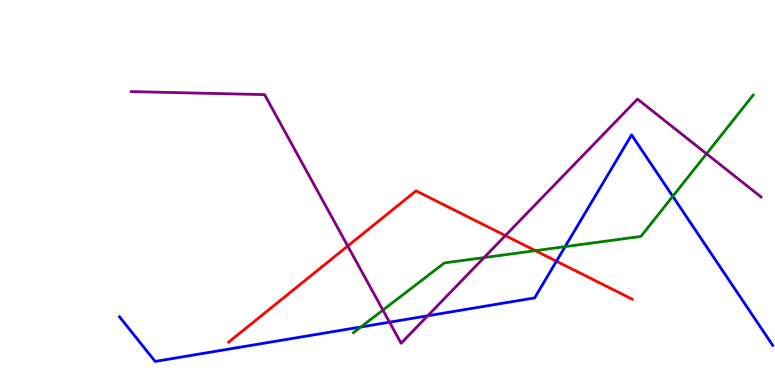[{'lines': ['blue', 'red'], 'intersections': [{'x': 7.18, 'y': 3.22}]}, {'lines': ['green', 'red'], 'intersections': [{'x': 6.91, 'y': 3.49}]}, {'lines': ['purple', 'red'], 'intersections': [{'x': 4.49, 'y': 3.61}, {'x': 6.52, 'y': 3.88}]}, {'lines': ['blue', 'green'], 'intersections': [{'x': 4.66, 'y': 1.51}, {'x': 7.29, 'y': 3.59}, {'x': 8.68, 'y': 4.9}]}, {'lines': ['blue', 'purple'], 'intersections': [{'x': 5.03, 'y': 1.63}, {'x': 5.52, 'y': 1.8}]}, {'lines': ['green', 'purple'], 'intersections': [{'x': 4.94, 'y': 1.95}, {'x': 6.25, 'y': 3.31}, {'x': 9.12, 'y': 6.01}]}]